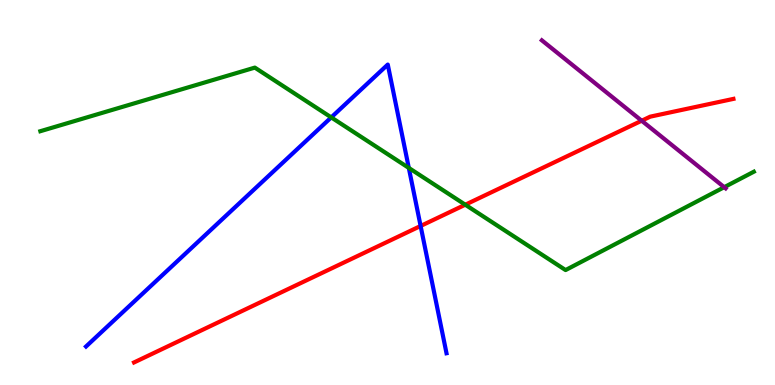[{'lines': ['blue', 'red'], 'intersections': [{'x': 5.43, 'y': 4.13}]}, {'lines': ['green', 'red'], 'intersections': [{'x': 6.0, 'y': 4.68}]}, {'lines': ['purple', 'red'], 'intersections': [{'x': 8.28, 'y': 6.86}]}, {'lines': ['blue', 'green'], 'intersections': [{'x': 4.27, 'y': 6.95}, {'x': 5.27, 'y': 5.64}]}, {'lines': ['blue', 'purple'], 'intersections': []}, {'lines': ['green', 'purple'], 'intersections': [{'x': 9.34, 'y': 5.14}]}]